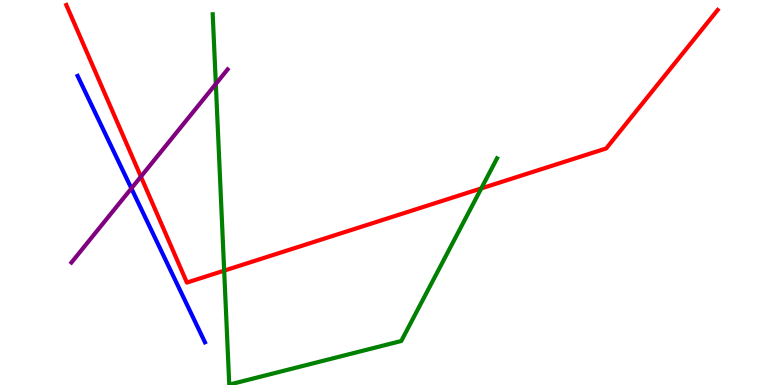[{'lines': ['blue', 'red'], 'intersections': []}, {'lines': ['green', 'red'], 'intersections': [{'x': 2.89, 'y': 2.97}, {'x': 6.21, 'y': 5.11}]}, {'lines': ['purple', 'red'], 'intersections': [{'x': 1.82, 'y': 5.41}]}, {'lines': ['blue', 'green'], 'intersections': []}, {'lines': ['blue', 'purple'], 'intersections': [{'x': 1.7, 'y': 5.11}]}, {'lines': ['green', 'purple'], 'intersections': [{'x': 2.78, 'y': 7.82}]}]